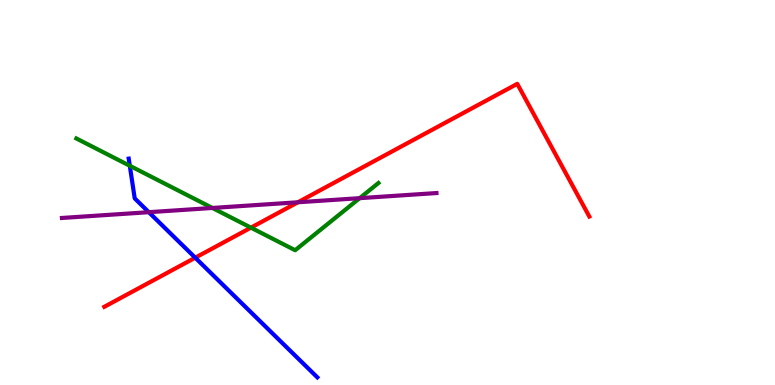[{'lines': ['blue', 'red'], 'intersections': [{'x': 2.52, 'y': 3.31}]}, {'lines': ['green', 'red'], 'intersections': [{'x': 3.24, 'y': 4.09}]}, {'lines': ['purple', 'red'], 'intersections': [{'x': 3.84, 'y': 4.75}]}, {'lines': ['blue', 'green'], 'intersections': [{'x': 1.67, 'y': 5.69}]}, {'lines': ['blue', 'purple'], 'intersections': [{'x': 1.92, 'y': 4.49}]}, {'lines': ['green', 'purple'], 'intersections': [{'x': 2.74, 'y': 4.6}, {'x': 4.64, 'y': 4.85}]}]